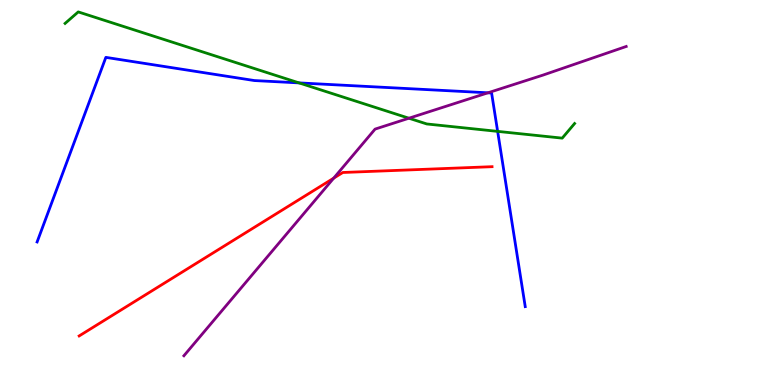[{'lines': ['blue', 'red'], 'intersections': []}, {'lines': ['green', 'red'], 'intersections': []}, {'lines': ['purple', 'red'], 'intersections': [{'x': 4.31, 'y': 5.37}]}, {'lines': ['blue', 'green'], 'intersections': [{'x': 3.86, 'y': 7.85}, {'x': 6.42, 'y': 6.59}]}, {'lines': ['blue', 'purple'], 'intersections': [{'x': 6.3, 'y': 7.59}]}, {'lines': ['green', 'purple'], 'intersections': [{'x': 5.28, 'y': 6.93}]}]